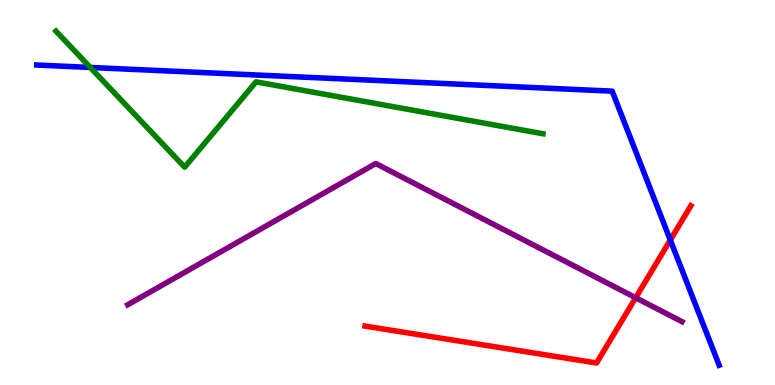[{'lines': ['blue', 'red'], 'intersections': [{'x': 8.65, 'y': 3.77}]}, {'lines': ['green', 'red'], 'intersections': []}, {'lines': ['purple', 'red'], 'intersections': [{'x': 8.2, 'y': 2.27}]}, {'lines': ['blue', 'green'], 'intersections': [{'x': 1.17, 'y': 8.25}]}, {'lines': ['blue', 'purple'], 'intersections': []}, {'lines': ['green', 'purple'], 'intersections': []}]